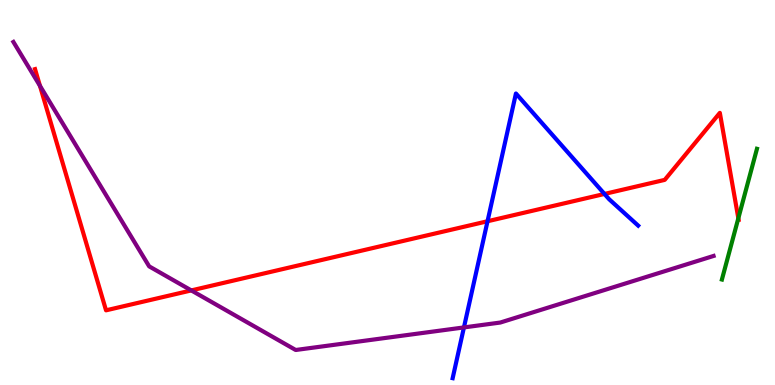[{'lines': ['blue', 'red'], 'intersections': [{'x': 6.29, 'y': 4.25}, {'x': 7.8, 'y': 4.96}]}, {'lines': ['green', 'red'], 'intersections': [{'x': 9.53, 'y': 4.33}]}, {'lines': ['purple', 'red'], 'intersections': [{'x': 0.516, 'y': 7.77}, {'x': 2.47, 'y': 2.46}]}, {'lines': ['blue', 'green'], 'intersections': []}, {'lines': ['blue', 'purple'], 'intersections': [{'x': 5.99, 'y': 1.5}]}, {'lines': ['green', 'purple'], 'intersections': []}]